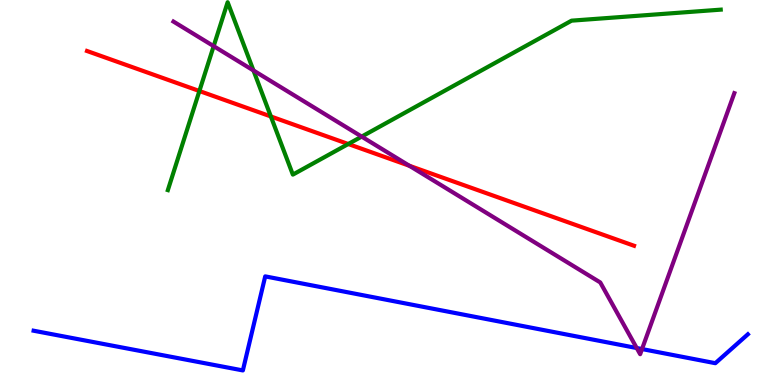[{'lines': ['blue', 'red'], 'intersections': []}, {'lines': ['green', 'red'], 'intersections': [{'x': 2.57, 'y': 7.64}, {'x': 3.49, 'y': 6.98}, {'x': 4.49, 'y': 6.26}]}, {'lines': ['purple', 'red'], 'intersections': [{'x': 5.28, 'y': 5.69}]}, {'lines': ['blue', 'green'], 'intersections': []}, {'lines': ['blue', 'purple'], 'intersections': [{'x': 8.22, 'y': 0.96}, {'x': 8.28, 'y': 0.934}]}, {'lines': ['green', 'purple'], 'intersections': [{'x': 2.76, 'y': 8.8}, {'x': 3.27, 'y': 8.17}, {'x': 4.67, 'y': 6.45}]}]